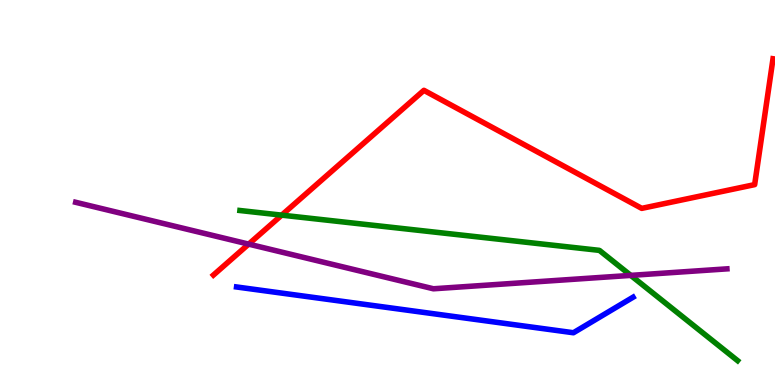[{'lines': ['blue', 'red'], 'intersections': []}, {'lines': ['green', 'red'], 'intersections': [{'x': 3.63, 'y': 4.41}]}, {'lines': ['purple', 'red'], 'intersections': [{'x': 3.21, 'y': 3.66}]}, {'lines': ['blue', 'green'], 'intersections': []}, {'lines': ['blue', 'purple'], 'intersections': []}, {'lines': ['green', 'purple'], 'intersections': [{'x': 8.14, 'y': 2.85}]}]